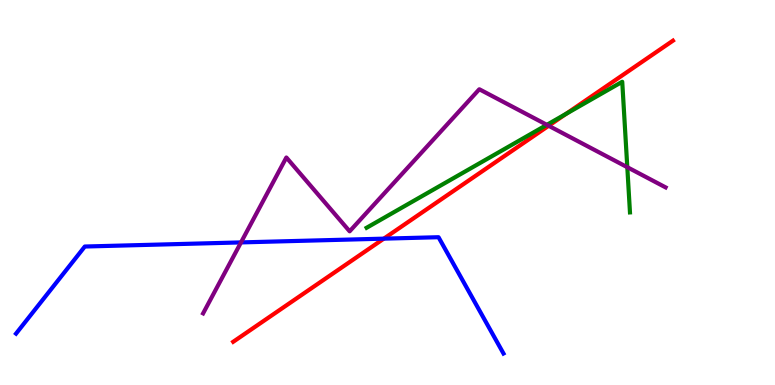[{'lines': ['blue', 'red'], 'intersections': [{'x': 4.95, 'y': 3.8}]}, {'lines': ['green', 'red'], 'intersections': [{'x': 7.31, 'y': 7.04}]}, {'lines': ['purple', 'red'], 'intersections': [{'x': 7.08, 'y': 6.73}]}, {'lines': ['blue', 'green'], 'intersections': []}, {'lines': ['blue', 'purple'], 'intersections': [{'x': 3.11, 'y': 3.7}]}, {'lines': ['green', 'purple'], 'intersections': [{'x': 7.06, 'y': 6.76}, {'x': 8.09, 'y': 5.66}]}]